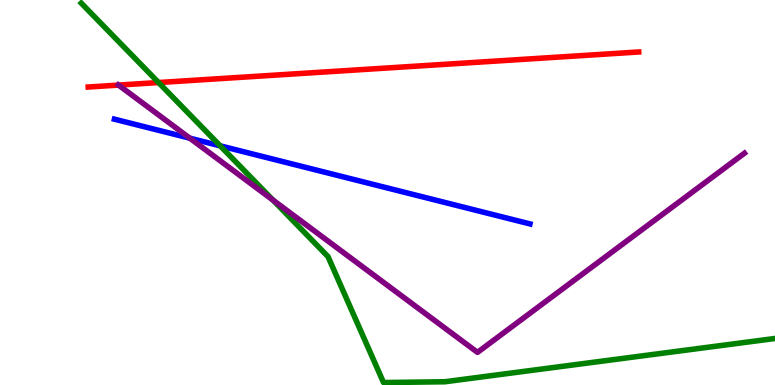[{'lines': ['blue', 'red'], 'intersections': []}, {'lines': ['green', 'red'], 'intersections': [{'x': 2.05, 'y': 7.86}]}, {'lines': ['purple', 'red'], 'intersections': [{'x': 1.53, 'y': 7.79}]}, {'lines': ['blue', 'green'], 'intersections': [{'x': 2.84, 'y': 6.21}]}, {'lines': ['blue', 'purple'], 'intersections': [{'x': 2.45, 'y': 6.41}]}, {'lines': ['green', 'purple'], 'intersections': [{'x': 3.52, 'y': 4.8}]}]